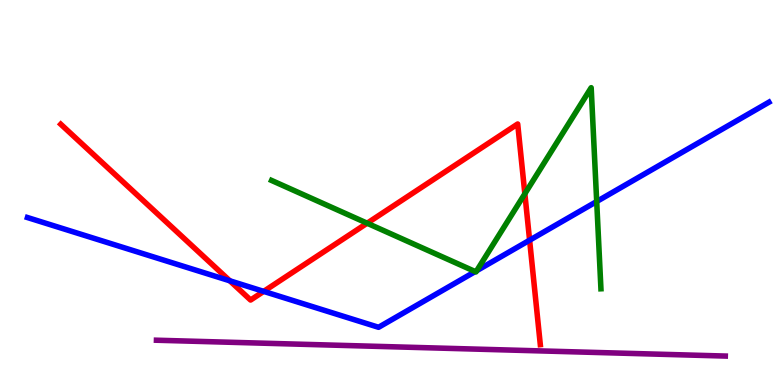[{'lines': ['blue', 'red'], 'intersections': [{'x': 2.97, 'y': 2.71}, {'x': 3.4, 'y': 2.43}, {'x': 6.83, 'y': 3.76}]}, {'lines': ['green', 'red'], 'intersections': [{'x': 4.74, 'y': 4.2}, {'x': 6.77, 'y': 4.97}]}, {'lines': ['purple', 'red'], 'intersections': []}, {'lines': ['blue', 'green'], 'intersections': [{'x': 6.13, 'y': 2.95}, {'x': 6.15, 'y': 2.97}, {'x': 7.7, 'y': 4.77}]}, {'lines': ['blue', 'purple'], 'intersections': []}, {'lines': ['green', 'purple'], 'intersections': []}]